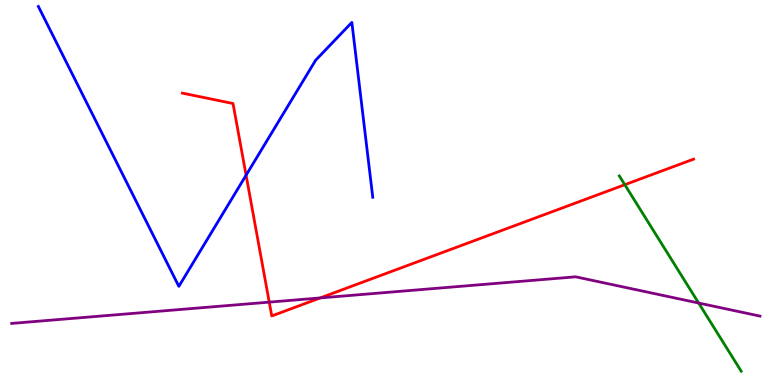[{'lines': ['blue', 'red'], 'intersections': [{'x': 3.18, 'y': 5.45}]}, {'lines': ['green', 'red'], 'intersections': [{'x': 8.06, 'y': 5.2}]}, {'lines': ['purple', 'red'], 'intersections': [{'x': 3.47, 'y': 2.15}, {'x': 4.13, 'y': 2.26}]}, {'lines': ['blue', 'green'], 'intersections': []}, {'lines': ['blue', 'purple'], 'intersections': []}, {'lines': ['green', 'purple'], 'intersections': [{'x': 9.01, 'y': 2.13}]}]